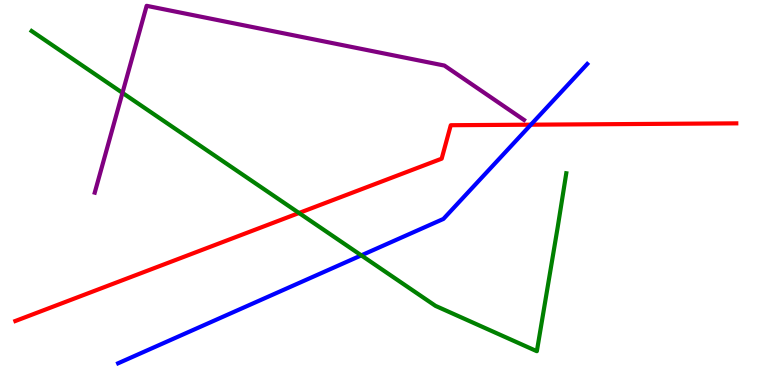[{'lines': ['blue', 'red'], 'intersections': [{'x': 6.85, 'y': 6.76}]}, {'lines': ['green', 'red'], 'intersections': [{'x': 3.86, 'y': 4.47}]}, {'lines': ['purple', 'red'], 'intersections': []}, {'lines': ['blue', 'green'], 'intersections': [{'x': 4.66, 'y': 3.37}]}, {'lines': ['blue', 'purple'], 'intersections': []}, {'lines': ['green', 'purple'], 'intersections': [{'x': 1.58, 'y': 7.59}]}]